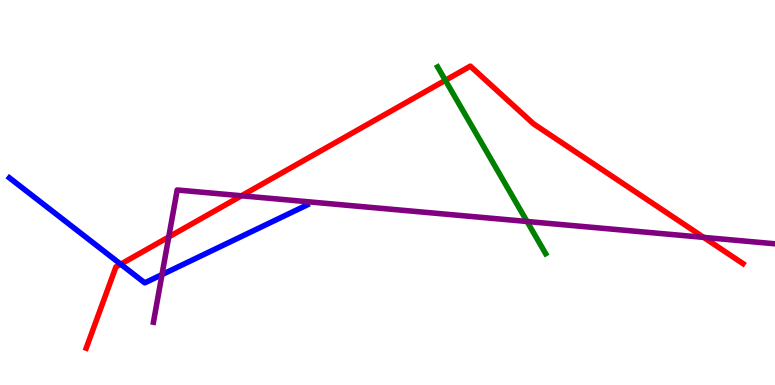[{'lines': ['blue', 'red'], 'intersections': [{'x': 1.56, 'y': 3.14}]}, {'lines': ['green', 'red'], 'intersections': [{'x': 5.75, 'y': 7.91}]}, {'lines': ['purple', 'red'], 'intersections': [{'x': 2.18, 'y': 3.85}, {'x': 3.12, 'y': 4.91}, {'x': 9.08, 'y': 3.83}]}, {'lines': ['blue', 'green'], 'intersections': []}, {'lines': ['blue', 'purple'], 'intersections': [{'x': 2.09, 'y': 2.87}]}, {'lines': ['green', 'purple'], 'intersections': [{'x': 6.8, 'y': 4.25}]}]